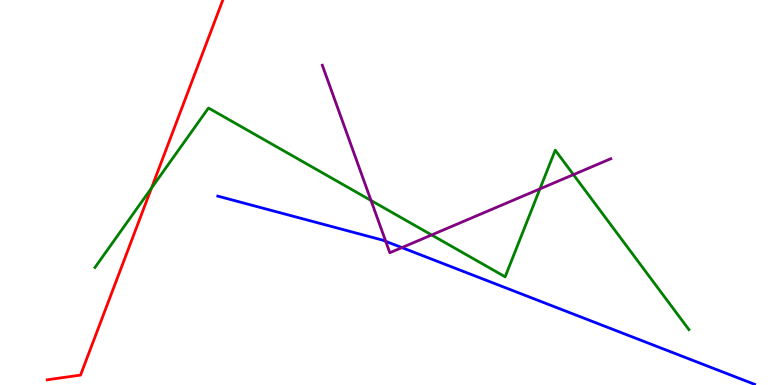[{'lines': ['blue', 'red'], 'intersections': []}, {'lines': ['green', 'red'], 'intersections': [{'x': 1.95, 'y': 5.11}]}, {'lines': ['purple', 'red'], 'intersections': []}, {'lines': ['blue', 'green'], 'intersections': []}, {'lines': ['blue', 'purple'], 'intersections': [{'x': 4.98, 'y': 3.73}, {'x': 5.19, 'y': 3.57}]}, {'lines': ['green', 'purple'], 'intersections': [{'x': 4.79, 'y': 4.79}, {'x': 5.57, 'y': 3.9}, {'x': 6.97, 'y': 5.09}, {'x': 7.4, 'y': 5.46}]}]